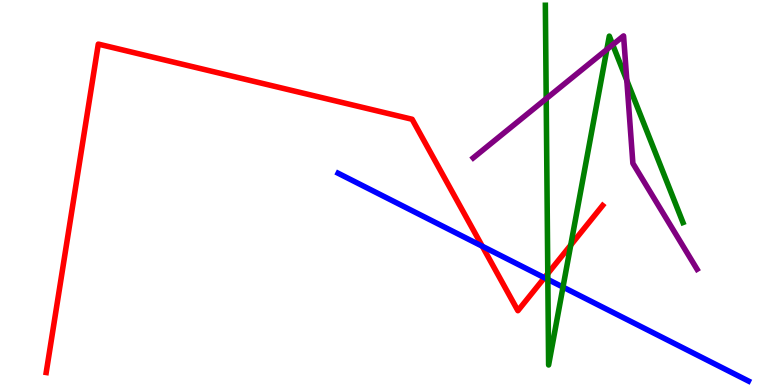[{'lines': ['blue', 'red'], 'intersections': [{'x': 6.22, 'y': 3.6}, {'x': 7.03, 'y': 2.79}]}, {'lines': ['green', 'red'], 'intersections': [{'x': 7.07, 'y': 2.89}, {'x': 7.36, 'y': 3.63}]}, {'lines': ['purple', 'red'], 'intersections': []}, {'lines': ['blue', 'green'], 'intersections': [{'x': 7.07, 'y': 2.74}, {'x': 7.26, 'y': 2.54}]}, {'lines': ['blue', 'purple'], 'intersections': []}, {'lines': ['green', 'purple'], 'intersections': [{'x': 7.05, 'y': 7.44}, {'x': 7.83, 'y': 8.72}, {'x': 7.91, 'y': 8.84}, {'x': 8.09, 'y': 7.91}]}]